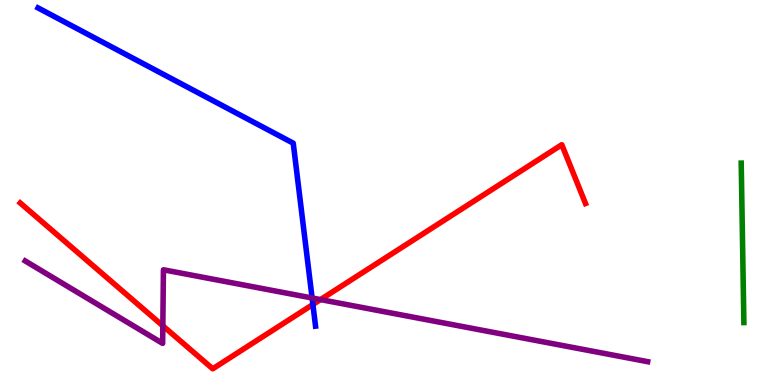[{'lines': ['blue', 'red'], 'intersections': [{'x': 4.04, 'y': 2.09}]}, {'lines': ['green', 'red'], 'intersections': []}, {'lines': ['purple', 'red'], 'intersections': [{'x': 2.1, 'y': 1.54}, {'x': 4.14, 'y': 2.22}]}, {'lines': ['blue', 'green'], 'intersections': []}, {'lines': ['blue', 'purple'], 'intersections': [{'x': 4.03, 'y': 2.26}]}, {'lines': ['green', 'purple'], 'intersections': []}]